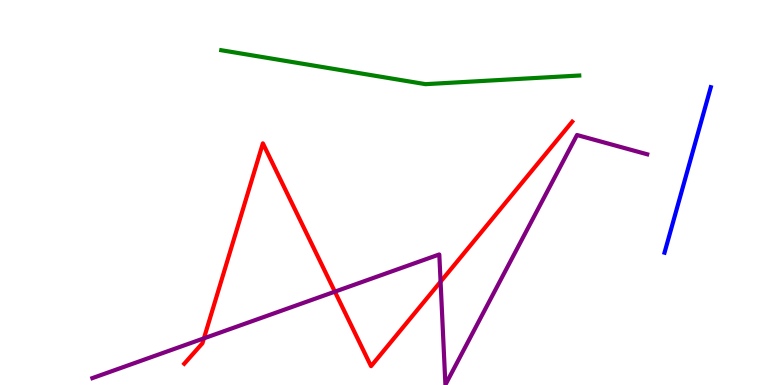[{'lines': ['blue', 'red'], 'intersections': []}, {'lines': ['green', 'red'], 'intersections': []}, {'lines': ['purple', 'red'], 'intersections': [{'x': 2.63, 'y': 1.21}, {'x': 4.32, 'y': 2.42}, {'x': 5.68, 'y': 2.68}]}, {'lines': ['blue', 'green'], 'intersections': []}, {'lines': ['blue', 'purple'], 'intersections': []}, {'lines': ['green', 'purple'], 'intersections': []}]